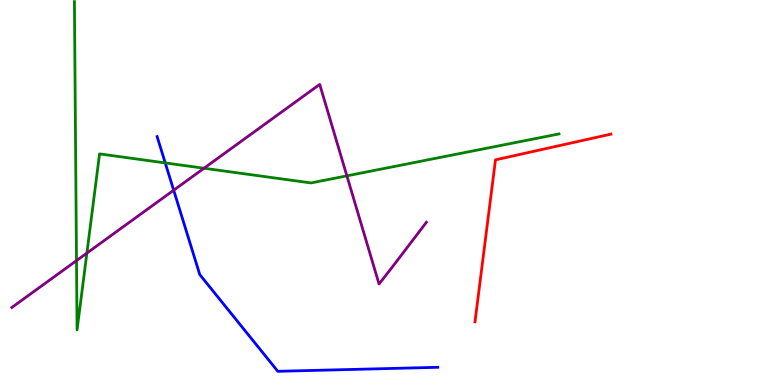[{'lines': ['blue', 'red'], 'intersections': []}, {'lines': ['green', 'red'], 'intersections': []}, {'lines': ['purple', 'red'], 'intersections': []}, {'lines': ['blue', 'green'], 'intersections': [{'x': 2.13, 'y': 5.77}]}, {'lines': ['blue', 'purple'], 'intersections': [{'x': 2.24, 'y': 5.06}]}, {'lines': ['green', 'purple'], 'intersections': [{'x': 0.987, 'y': 3.23}, {'x': 1.12, 'y': 3.43}, {'x': 2.63, 'y': 5.63}, {'x': 4.48, 'y': 5.43}]}]